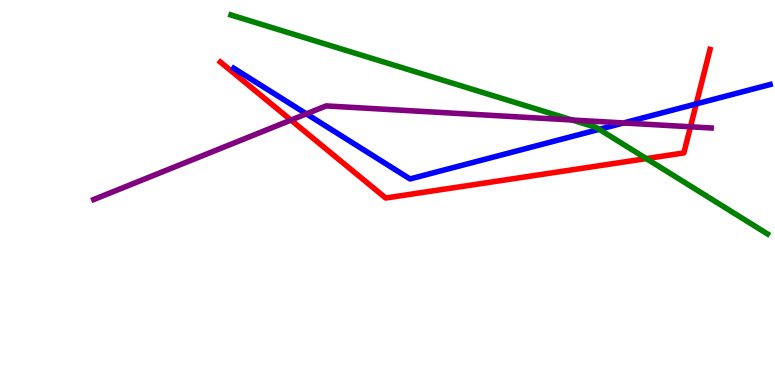[{'lines': ['blue', 'red'], 'intersections': [{'x': 8.98, 'y': 7.3}]}, {'lines': ['green', 'red'], 'intersections': [{'x': 8.34, 'y': 5.88}]}, {'lines': ['purple', 'red'], 'intersections': [{'x': 3.75, 'y': 6.88}, {'x': 8.91, 'y': 6.71}]}, {'lines': ['blue', 'green'], 'intersections': [{'x': 7.73, 'y': 6.64}]}, {'lines': ['blue', 'purple'], 'intersections': [{'x': 3.95, 'y': 7.04}, {'x': 8.05, 'y': 6.81}]}, {'lines': ['green', 'purple'], 'intersections': [{'x': 7.38, 'y': 6.88}]}]